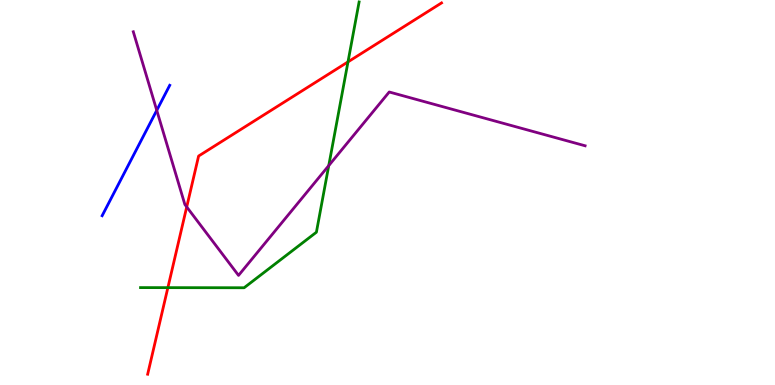[{'lines': ['blue', 'red'], 'intersections': []}, {'lines': ['green', 'red'], 'intersections': [{'x': 2.17, 'y': 2.53}, {'x': 4.49, 'y': 8.39}]}, {'lines': ['purple', 'red'], 'intersections': [{'x': 2.41, 'y': 4.62}]}, {'lines': ['blue', 'green'], 'intersections': []}, {'lines': ['blue', 'purple'], 'intersections': [{'x': 2.02, 'y': 7.13}]}, {'lines': ['green', 'purple'], 'intersections': [{'x': 4.24, 'y': 5.7}]}]